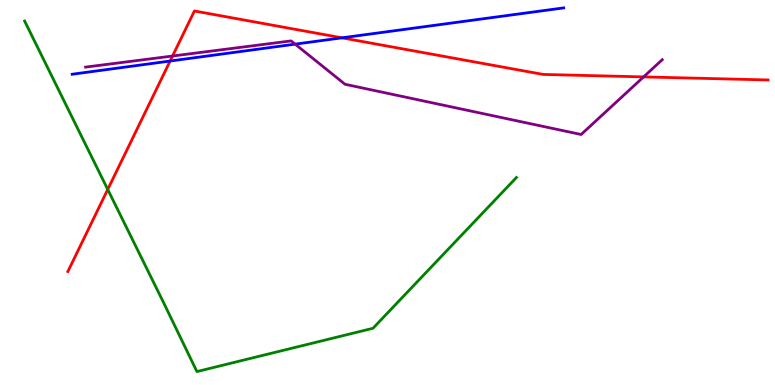[{'lines': ['blue', 'red'], 'intersections': [{'x': 2.19, 'y': 8.41}, {'x': 4.41, 'y': 9.02}]}, {'lines': ['green', 'red'], 'intersections': [{'x': 1.39, 'y': 5.08}]}, {'lines': ['purple', 'red'], 'intersections': [{'x': 2.23, 'y': 8.54}, {'x': 8.3, 'y': 8.0}]}, {'lines': ['blue', 'green'], 'intersections': []}, {'lines': ['blue', 'purple'], 'intersections': [{'x': 3.81, 'y': 8.85}]}, {'lines': ['green', 'purple'], 'intersections': []}]